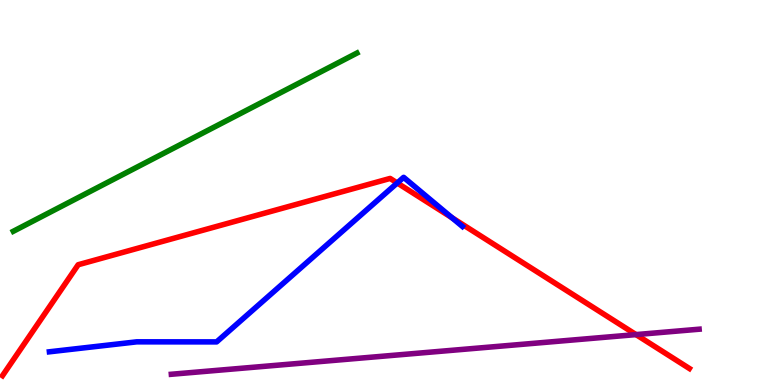[{'lines': ['blue', 'red'], 'intersections': [{'x': 5.13, 'y': 5.25}, {'x': 5.83, 'y': 4.34}]}, {'lines': ['green', 'red'], 'intersections': []}, {'lines': ['purple', 'red'], 'intersections': [{'x': 8.21, 'y': 1.31}]}, {'lines': ['blue', 'green'], 'intersections': []}, {'lines': ['blue', 'purple'], 'intersections': []}, {'lines': ['green', 'purple'], 'intersections': []}]